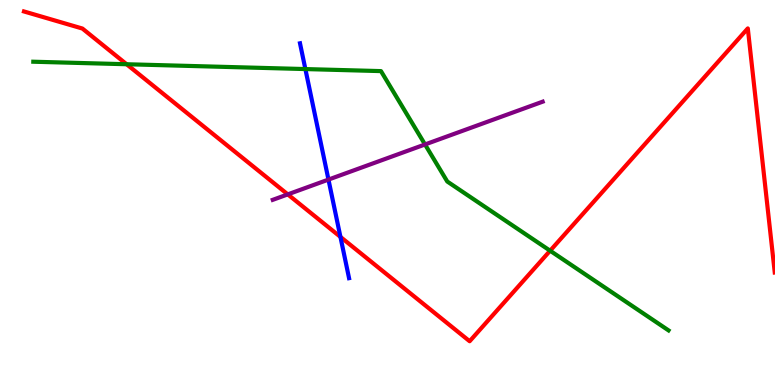[{'lines': ['blue', 'red'], 'intersections': [{'x': 4.39, 'y': 3.85}]}, {'lines': ['green', 'red'], 'intersections': [{'x': 1.63, 'y': 8.33}, {'x': 7.1, 'y': 3.49}]}, {'lines': ['purple', 'red'], 'intersections': [{'x': 3.71, 'y': 4.95}]}, {'lines': ['blue', 'green'], 'intersections': [{'x': 3.94, 'y': 8.21}]}, {'lines': ['blue', 'purple'], 'intersections': [{'x': 4.24, 'y': 5.34}]}, {'lines': ['green', 'purple'], 'intersections': [{'x': 5.48, 'y': 6.25}]}]